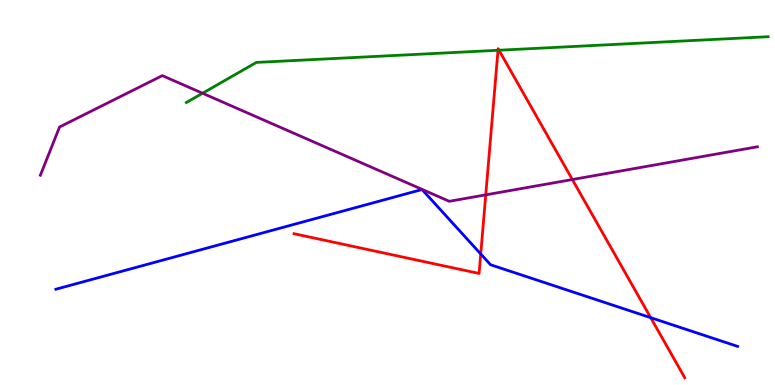[{'lines': ['blue', 'red'], 'intersections': [{'x': 6.2, 'y': 3.4}, {'x': 8.4, 'y': 1.75}]}, {'lines': ['green', 'red'], 'intersections': [{'x': 6.43, 'y': 8.69}, {'x': 6.44, 'y': 8.7}]}, {'lines': ['purple', 'red'], 'intersections': [{'x': 6.27, 'y': 4.94}, {'x': 7.39, 'y': 5.34}]}, {'lines': ['blue', 'green'], 'intersections': []}, {'lines': ['blue', 'purple'], 'intersections': []}, {'lines': ['green', 'purple'], 'intersections': [{'x': 2.61, 'y': 7.58}]}]